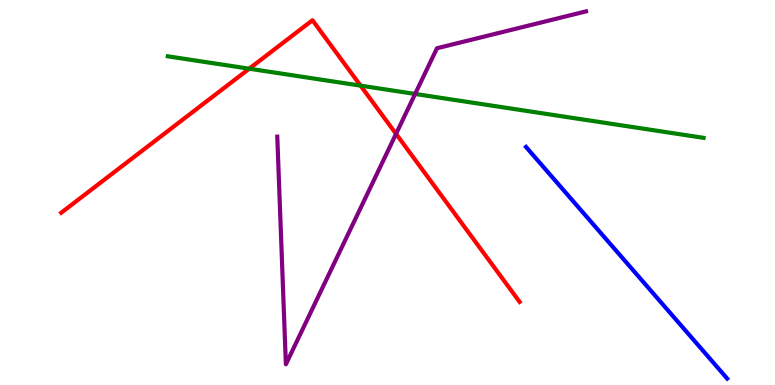[{'lines': ['blue', 'red'], 'intersections': []}, {'lines': ['green', 'red'], 'intersections': [{'x': 3.22, 'y': 8.22}, {'x': 4.65, 'y': 7.78}]}, {'lines': ['purple', 'red'], 'intersections': [{'x': 5.11, 'y': 6.52}]}, {'lines': ['blue', 'green'], 'intersections': []}, {'lines': ['blue', 'purple'], 'intersections': []}, {'lines': ['green', 'purple'], 'intersections': [{'x': 5.36, 'y': 7.56}]}]